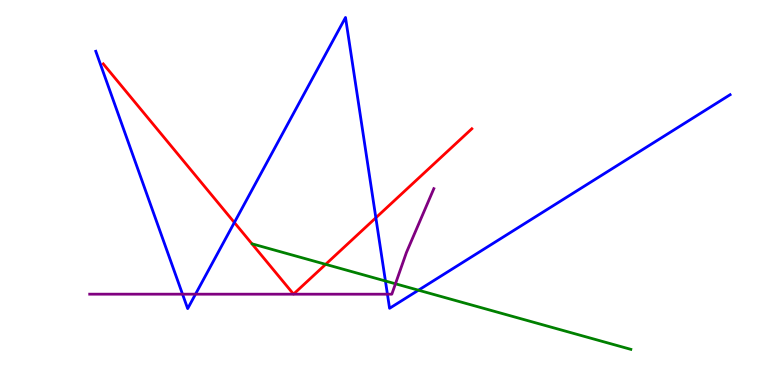[{'lines': ['blue', 'red'], 'intersections': [{'x': 3.02, 'y': 4.22}, {'x': 4.85, 'y': 4.34}]}, {'lines': ['green', 'red'], 'intersections': [{'x': 4.2, 'y': 3.13}]}, {'lines': ['purple', 'red'], 'intersections': []}, {'lines': ['blue', 'green'], 'intersections': [{'x': 4.97, 'y': 2.7}, {'x': 5.4, 'y': 2.46}]}, {'lines': ['blue', 'purple'], 'intersections': [{'x': 2.36, 'y': 2.36}, {'x': 2.52, 'y': 2.36}, {'x': 5.0, 'y': 2.36}]}, {'lines': ['green', 'purple'], 'intersections': [{'x': 5.1, 'y': 2.63}]}]